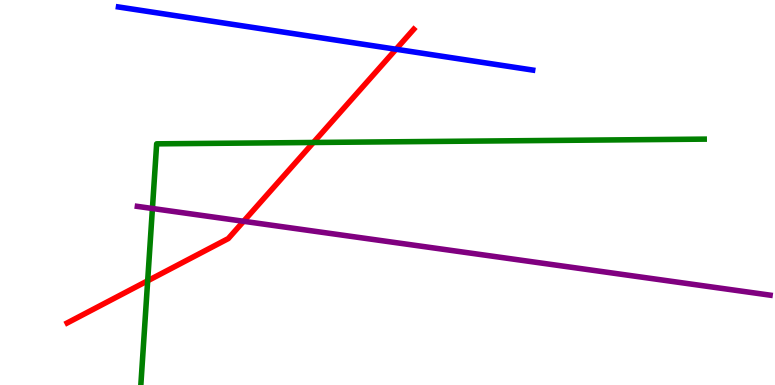[{'lines': ['blue', 'red'], 'intersections': [{'x': 5.11, 'y': 8.72}]}, {'lines': ['green', 'red'], 'intersections': [{'x': 1.91, 'y': 2.71}, {'x': 4.04, 'y': 6.3}]}, {'lines': ['purple', 'red'], 'intersections': [{'x': 3.14, 'y': 4.25}]}, {'lines': ['blue', 'green'], 'intersections': []}, {'lines': ['blue', 'purple'], 'intersections': []}, {'lines': ['green', 'purple'], 'intersections': [{'x': 1.97, 'y': 4.58}]}]